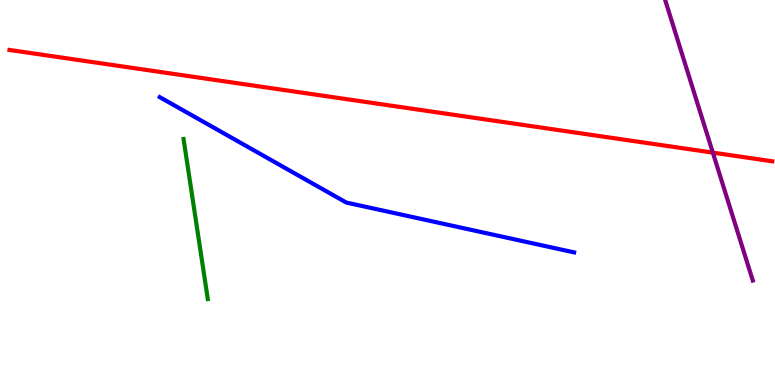[{'lines': ['blue', 'red'], 'intersections': []}, {'lines': ['green', 'red'], 'intersections': []}, {'lines': ['purple', 'red'], 'intersections': [{'x': 9.2, 'y': 6.04}]}, {'lines': ['blue', 'green'], 'intersections': []}, {'lines': ['blue', 'purple'], 'intersections': []}, {'lines': ['green', 'purple'], 'intersections': []}]